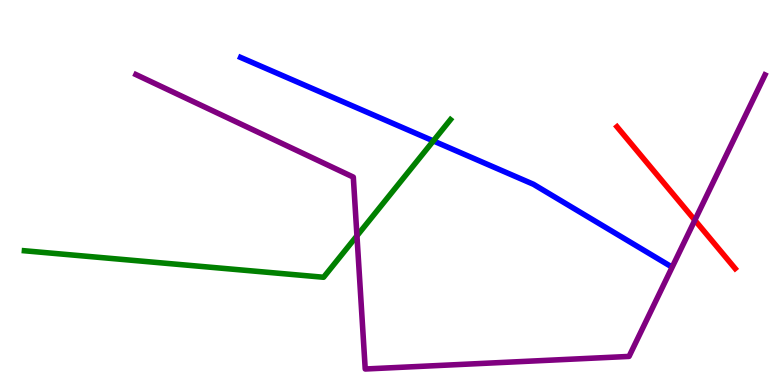[{'lines': ['blue', 'red'], 'intersections': []}, {'lines': ['green', 'red'], 'intersections': []}, {'lines': ['purple', 'red'], 'intersections': [{'x': 8.97, 'y': 4.28}]}, {'lines': ['blue', 'green'], 'intersections': [{'x': 5.59, 'y': 6.34}]}, {'lines': ['blue', 'purple'], 'intersections': []}, {'lines': ['green', 'purple'], 'intersections': [{'x': 4.61, 'y': 3.88}]}]